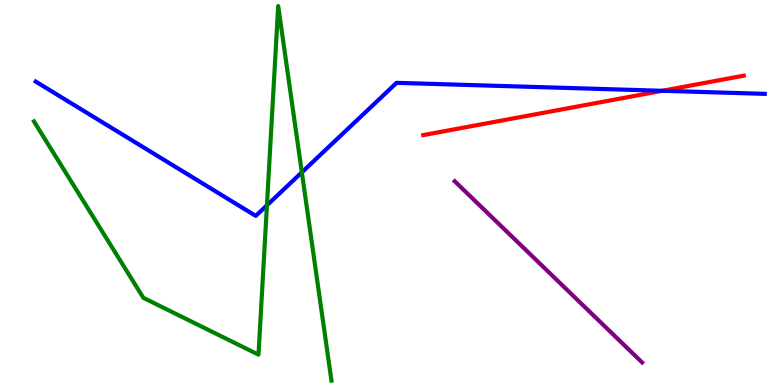[{'lines': ['blue', 'red'], 'intersections': [{'x': 8.55, 'y': 7.64}]}, {'lines': ['green', 'red'], 'intersections': []}, {'lines': ['purple', 'red'], 'intersections': []}, {'lines': ['blue', 'green'], 'intersections': [{'x': 3.44, 'y': 4.67}, {'x': 3.89, 'y': 5.52}]}, {'lines': ['blue', 'purple'], 'intersections': []}, {'lines': ['green', 'purple'], 'intersections': []}]